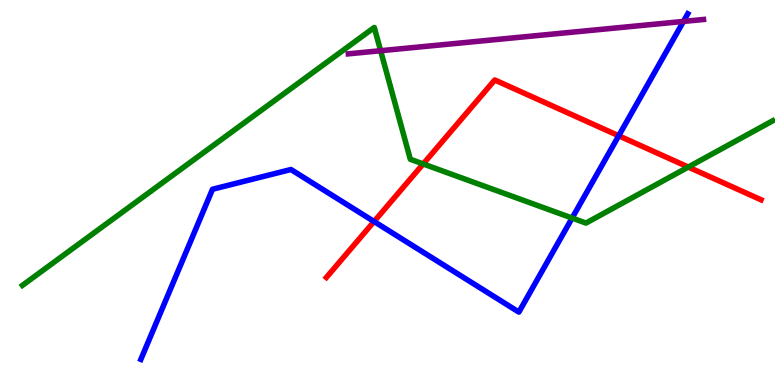[{'lines': ['blue', 'red'], 'intersections': [{'x': 4.83, 'y': 4.25}, {'x': 7.98, 'y': 6.47}]}, {'lines': ['green', 'red'], 'intersections': [{'x': 5.46, 'y': 5.74}, {'x': 8.88, 'y': 5.66}]}, {'lines': ['purple', 'red'], 'intersections': []}, {'lines': ['blue', 'green'], 'intersections': [{'x': 7.38, 'y': 4.34}]}, {'lines': ['blue', 'purple'], 'intersections': [{'x': 8.82, 'y': 9.44}]}, {'lines': ['green', 'purple'], 'intersections': [{'x': 4.91, 'y': 8.68}]}]